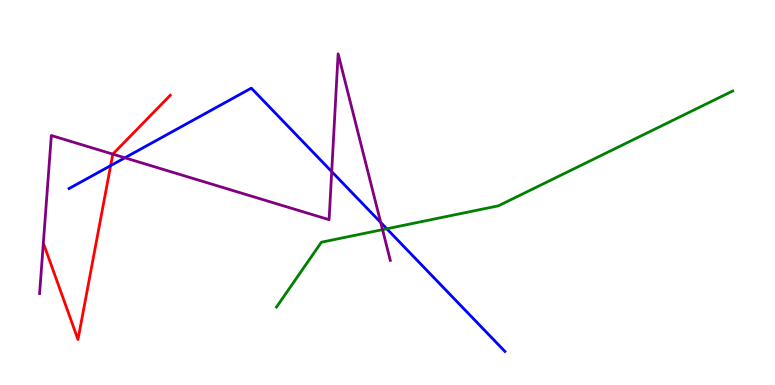[{'lines': ['blue', 'red'], 'intersections': [{'x': 1.43, 'y': 5.7}]}, {'lines': ['green', 'red'], 'intersections': []}, {'lines': ['purple', 'red'], 'intersections': [{'x': 1.46, 'y': 6.0}]}, {'lines': ['blue', 'green'], 'intersections': [{'x': 4.99, 'y': 4.06}]}, {'lines': ['blue', 'purple'], 'intersections': [{'x': 1.61, 'y': 5.9}, {'x': 4.28, 'y': 5.54}, {'x': 4.91, 'y': 4.22}]}, {'lines': ['green', 'purple'], 'intersections': [{'x': 4.94, 'y': 4.04}]}]